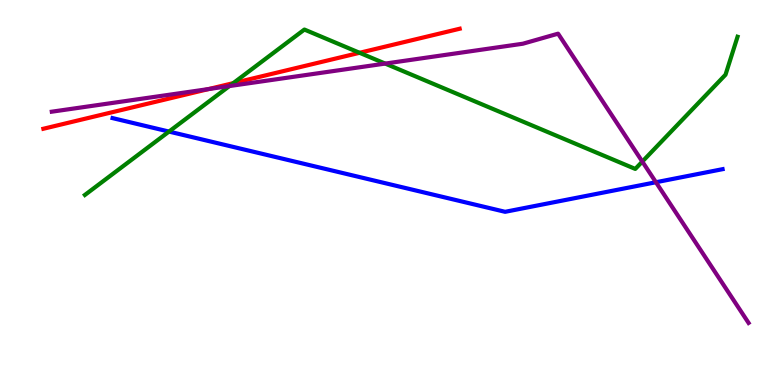[{'lines': ['blue', 'red'], 'intersections': []}, {'lines': ['green', 'red'], 'intersections': [{'x': 3.01, 'y': 7.84}, {'x': 4.64, 'y': 8.63}]}, {'lines': ['purple', 'red'], 'intersections': [{'x': 2.69, 'y': 7.69}]}, {'lines': ['blue', 'green'], 'intersections': [{'x': 2.18, 'y': 6.58}]}, {'lines': ['blue', 'purple'], 'intersections': [{'x': 8.46, 'y': 5.27}]}, {'lines': ['green', 'purple'], 'intersections': [{'x': 2.96, 'y': 7.76}, {'x': 4.97, 'y': 8.35}, {'x': 8.29, 'y': 5.8}]}]